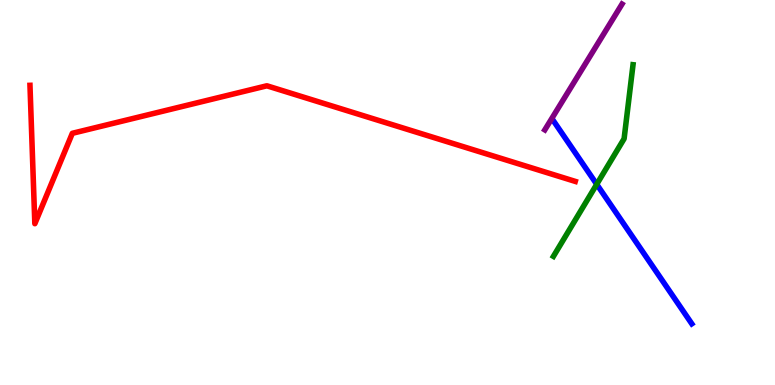[{'lines': ['blue', 'red'], 'intersections': []}, {'lines': ['green', 'red'], 'intersections': []}, {'lines': ['purple', 'red'], 'intersections': []}, {'lines': ['blue', 'green'], 'intersections': [{'x': 7.7, 'y': 5.21}]}, {'lines': ['blue', 'purple'], 'intersections': []}, {'lines': ['green', 'purple'], 'intersections': []}]